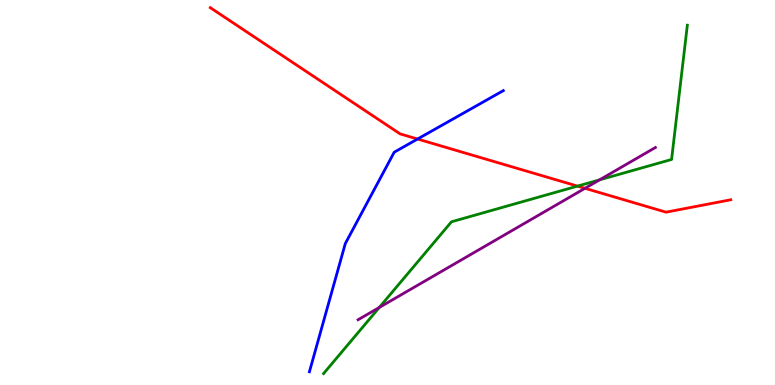[{'lines': ['blue', 'red'], 'intersections': [{'x': 5.39, 'y': 6.39}]}, {'lines': ['green', 'red'], 'intersections': [{'x': 7.45, 'y': 5.17}]}, {'lines': ['purple', 'red'], 'intersections': [{'x': 7.55, 'y': 5.11}]}, {'lines': ['blue', 'green'], 'intersections': []}, {'lines': ['blue', 'purple'], 'intersections': []}, {'lines': ['green', 'purple'], 'intersections': [{'x': 4.89, 'y': 2.01}, {'x': 7.74, 'y': 5.33}]}]